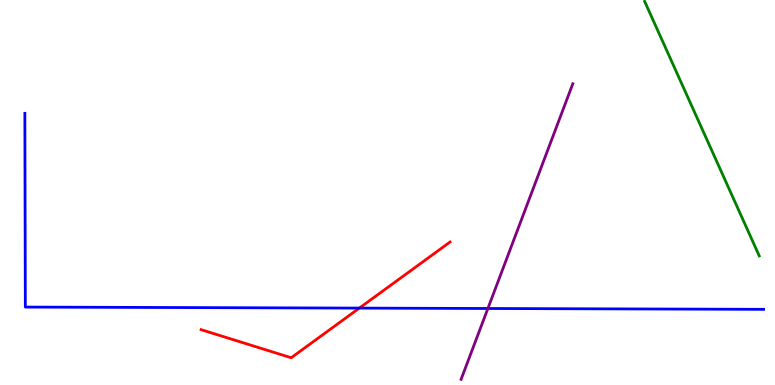[{'lines': ['blue', 'red'], 'intersections': [{'x': 4.64, 'y': 2.0}]}, {'lines': ['green', 'red'], 'intersections': []}, {'lines': ['purple', 'red'], 'intersections': []}, {'lines': ['blue', 'green'], 'intersections': []}, {'lines': ['blue', 'purple'], 'intersections': [{'x': 6.3, 'y': 1.99}]}, {'lines': ['green', 'purple'], 'intersections': []}]